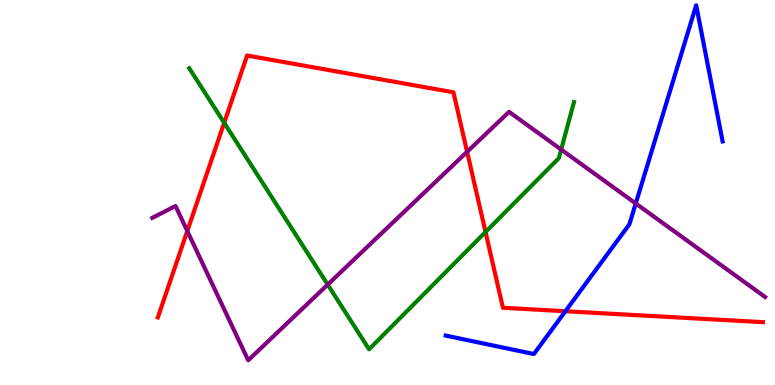[{'lines': ['blue', 'red'], 'intersections': [{'x': 7.3, 'y': 1.92}]}, {'lines': ['green', 'red'], 'intersections': [{'x': 2.89, 'y': 6.81}, {'x': 6.26, 'y': 3.97}]}, {'lines': ['purple', 'red'], 'intersections': [{'x': 2.42, 'y': 4.0}, {'x': 6.03, 'y': 6.06}]}, {'lines': ['blue', 'green'], 'intersections': []}, {'lines': ['blue', 'purple'], 'intersections': [{'x': 8.2, 'y': 4.72}]}, {'lines': ['green', 'purple'], 'intersections': [{'x': 4.23, 'y': 2.61}, {'x': 7.24, 'y': 6.12}]}]